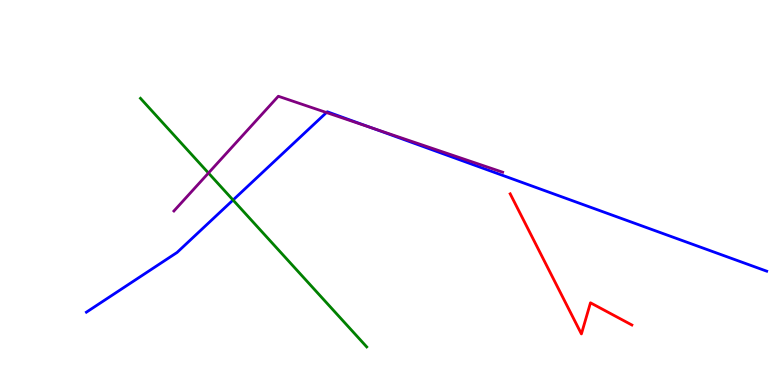[{'lines': ['blue', 'red'], 'intersections': []}, {'lines': ['green', 'red'], 'intersections': []}, {'lines': ['purple', 'red'], 'intersections': []}, {'lines': ['blue', 'green'], 'intersections': [{'x': 3.01, 'y': 4.8}]}, {'lines': ['blue', 'purple'], 'intersections': [{'x': 4.21, 'y': 7.08}, {'x': 4.79, 'y': 6.68}]}, {'lines': ['green', 'purple'], 'intersections': [{'x': 2.69, 'y': 5.51}]}]